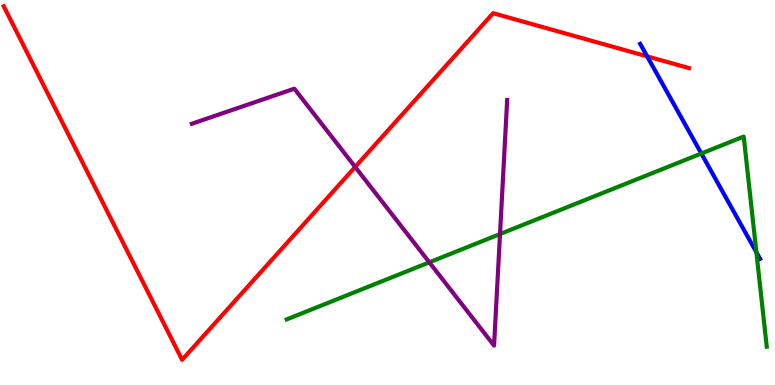[{'lines': ['blue', 'red'], 'intersections': [{'x': 8.35, 'y': 8.54}]}, {'lines': ['green', 'red'], 'intersections': []}, {'lines': ['purple', 'red'], 'intersections': [{'x': 4.58, 'y': 5.66}]}, {'lines': ['blue', 'green'], 'intersections': [{'x': 9.05, 'y': 6.01}, {'x': 9.76, 'y': 3.45}]}, {'lines': ['blue', 'purple'], 'intersections': []}, {'lines': ['green', 'purple'], 'intersections': [{'x': 5.54, 'y': 3.19}, {'x': 6.45, 'y': 3.92}]}]